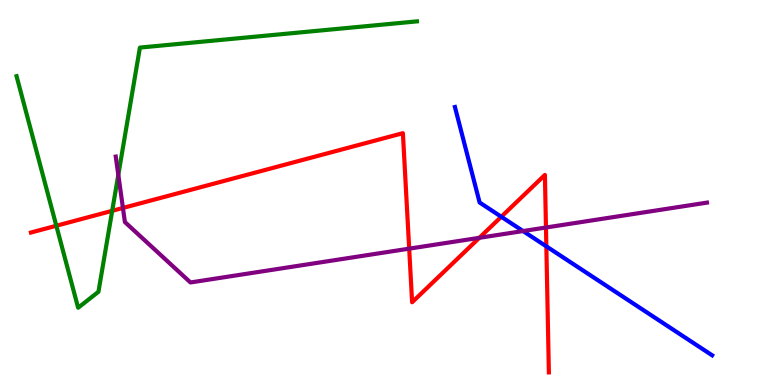[{'lines': ['blue', 'red'], 'intersections': [{'x': 6.47, 'y': 4.37}, {'x': 7.05, 'y': 3.6}]}, {'lines': ['green', 'red'], 'intersections': [{'x': 0.727, 'y': 4.14}, {'x': 1.45, 'y': 4.52}]}, {'lines': ['purple', 'red'], 'intersections': [{'x': 1.59, 'y': 4.6}, {'x': 5.28, 'y': 3.54}, {'x': 6.18, 'y': 3.82}, {'x': 7.04, 'y': 4.09}]}, {'lines': ['blue', 'green'], 'intersections': []}, {'lines': ['blue', 'purple'], 'intersections': [{'x': 6.75, 'y': 4.0}]}, {'lines': ['green', 'purple'], 'intersections': [{'x': 1.53, 'y': 5.46}]}]